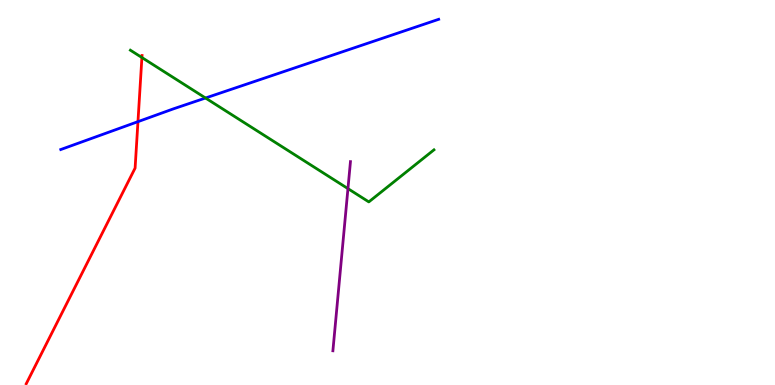[{'lines': ['blue', 'red'], 'intersections': [{'x': 1.78, 'y': 6.84}]}, {'lines': ['green', 'red'], 'intersections': [{'x': 1.83, 'y': 8.51}]}, {'lines': ['purple', 'red'], 'intersections': []}, {'lines': ['blue', 'green'], 'intersections': [{'x': 2.65, 'y': 7.45}]}, {'lines': ['blue', 'purple'], 'intersections': []}, {'lines': ['green', 'purple'], 'intersections': [{'x': 4.49, 'y': 5.1}]}]